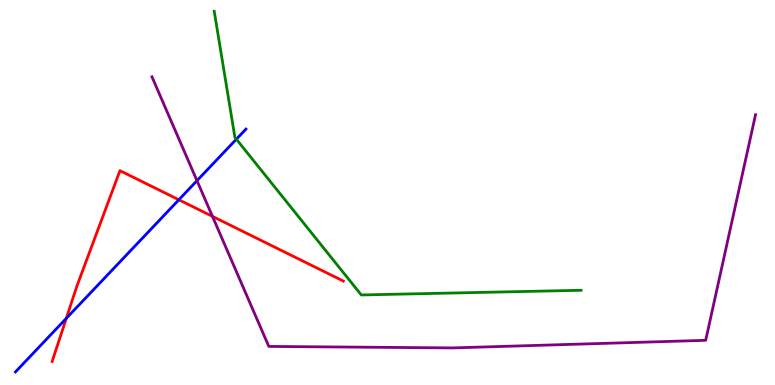[{'lines': ['blue', 'red'], 'intersections': [{'x': 0.856, 'y': 1.73}, {'x': 2.31, 'y': 4.81}]}, {'lines': ['green', 'red'], 'intersections': []}, {'lines': ['purple', 'red'], 'intersections': [{'x': 2.74, 'y': 4.38}]}, {'lines': ['blue', 'green'], 'intersections': [{'x': 3.05, 'y': 6.38}]}, {'lines': ['blue', 'purple'], 'intersections': [{'x': 2.54, 'y': 5.31}]}, {'lines': ['green', 'purple'], 'intersections': []}]